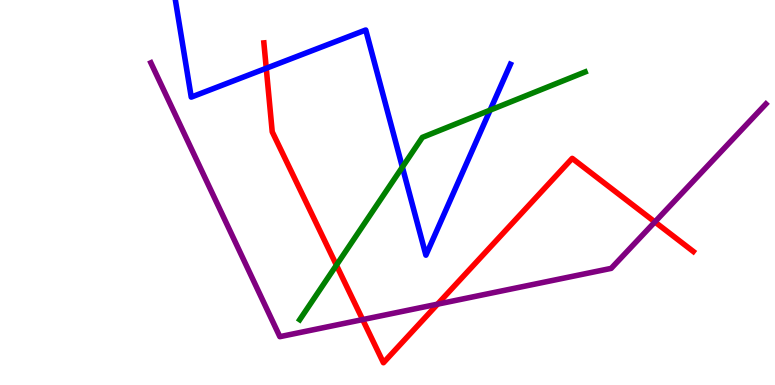[{'lines': ['blue', 'red'], 'intersections': [{'x': 3.44, 'y': 8.23}]}, {'lines': ['green', 'red'], 'intersections': [{'x': 4.34, 'y': 3.11}]}, {'lines': ['purple', 'red'], 'intersections': [{'x': 4.68, 'y': 1.7}, {'x': 5.65, 'y': 2.1}, {'x': 8.45, 'y': 4.24}]}, {'lines': ['blue', 'green'], 'intersections': [{'x': 5.19, 'y': 5.66}, {'x': 6.32, 'y': 7.14}]}, {'lines': ['blue', 'purple'], 'intersections': []}, {'lines': ['green', 'purple'], 'intersections': []}]